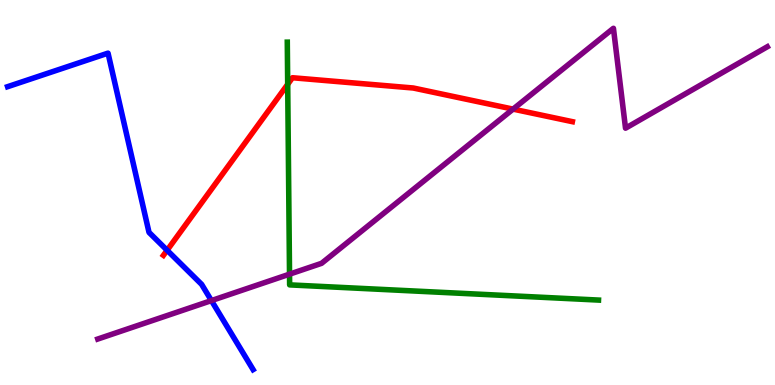[{'lines': ['blue', 'red'], 'intersections': [{'x': 2.16, 'y': 3.5}]}, {'lines': ['green', 'red'], 'intersections': [{'x': 3.71, 'y': 7.81}]}, {'lines': ['purple', 'red'], 'intersections': [{'x': 6.62, 'y': 7.17}]}, {'lines': ['blue', 'green'], 'intersections': []}, {'lines': ['blue', 'purple'], 'intersections': [{'x': 2.73, 'y': 2.19}]}, {'lines': ['green', 'purple'], 'intersections': [{'x': 3.74, 'y': 2.88}]}]